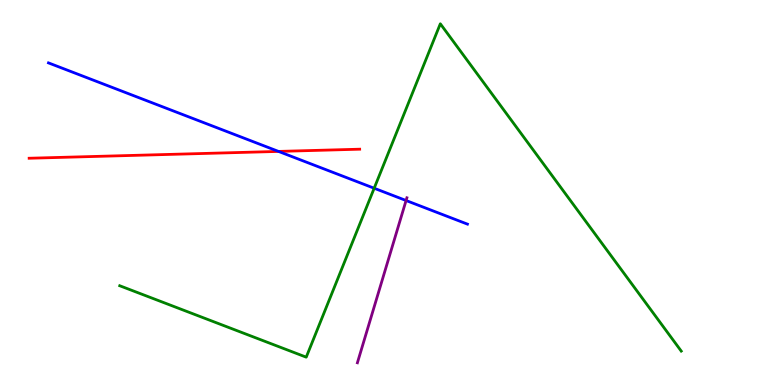[{'lines': ['blue', 'red'], 'intersections': [{'x': 3.59, 'y': 6.07}]}, {'lines': ['green', 'red'], 'intersections': []}, {'lines': ['purple', 'red'], 'intersections': []}, {'lines': ['blue', 'green'], 'intersections': [{'x': 4.83, 'y': 5.11}]}, {'lines': ['blue', 'purple'], 'intersections': [{'x': 5.24, 'y': 4.79}]}, {'lines': ['green', 'purple'], 'intersections': []}]